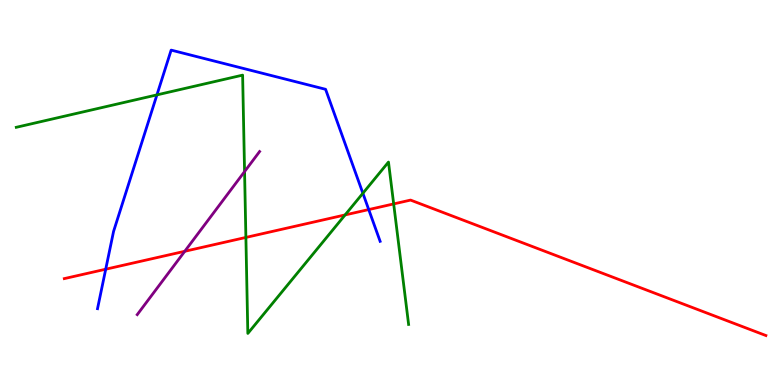[{'lines': ['blue', 'red'], 'intersections': [{'x': 1.36, 'y': 3.01}, {'x': 4.76, 'y': 4.56}]}, {'lines': ['green', 'red'], 'intersections': [{'x': 3.17, 'y': 3.83}, {'x': 4.45, 'y': 4.42}, {'x': 5.08, 'y': 4.7}]}, {'lines': ['purple', 'red'], 'intersections': [{'x': 2.38, 'y': 3.47}]}, {'lines': ['blue', 'green'], 'intersections': [{'x': 2.02, 'y': 7.54}, {'x': 4.68, 'y': 4.98}]}, {'lines': ['blue', 'purple'], 'intersections': []}, {'lines': ['green', 'purple'], 'intersections': [{'x': 3.16, 'y': 5.54}]}]